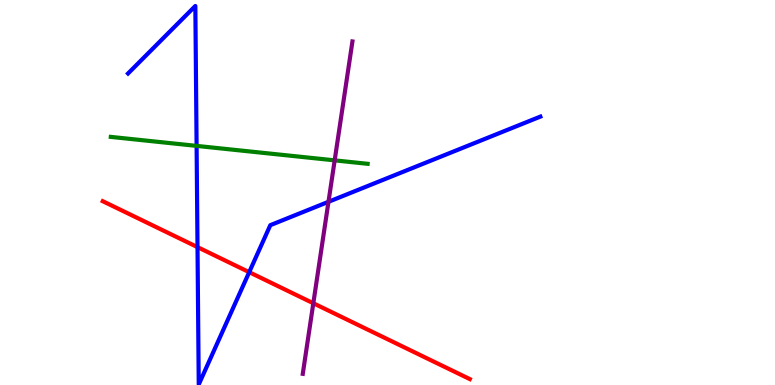[{'lines': ['blue', 'red'], 'intersections': [{'x': 2.55, 'y': 3.58}, {'x': 3.22, 'y': 2.93}]}, {'lines': ['green', 'red'], 'intersections': []}, {'lines': ['purple', 'red'], 'intersections': [{'x': 4.04, 'y': 2.12}]}, {'lines': ['blue', 'green'], 'intersections': [{'x': 2.54, 'y': 6.21}]}, {'lines': ['blue', 'purple'], 'intersections': [{'x': 4.24, 'y': 4.76}]}, {'lines': ['green', 'purple'], 'intersections': [{'x': 4.32, 'y': 5.83}]}]